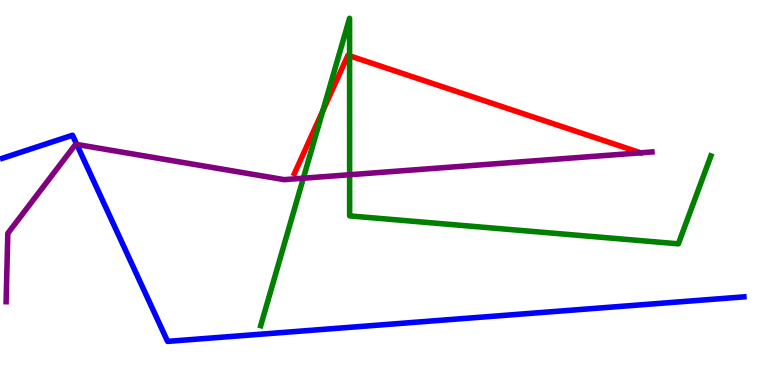[{'lines': ['blue', 'red'], 'intersections': []}, {'lines': ['green', 'red'], 'intersections': [{'x': 4.17, 'y': 7.12}, {'x': 4.51, 'y': 8.55}]}, {'lines': ['purple', 'red'], 'intersections': []}, {'lines': ['blue', 'green'], 'intersections': []}, {'lines': ['blue', 'purple'], 'intersections': [{'x': 0.99, 'y': 6.25}]}, {'lines': ['green', 'purple'], 'intersections': [{'x': 3.91, 'y': 5.37}, {'x': 4.51, 'y': 5.46}]}]